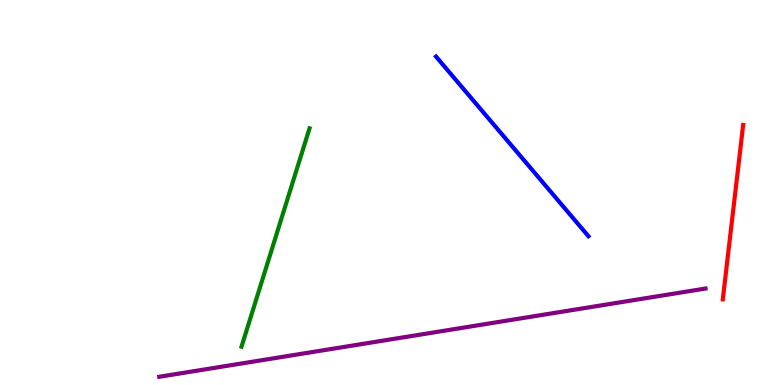[{'lines': ['blue', 'red'], 'intersections': []}, {'lines': ['green', 'red'], 'intersections': []}, {'lines': ['purple', 'red'], 'intersections': []}, {'lines': ['blue', 'green'], 'intersections': []}, {'lines': ['blue', 'purple'], 'intersections': []}, {'lines': ['green', 'purple'], 'intersections': []}]